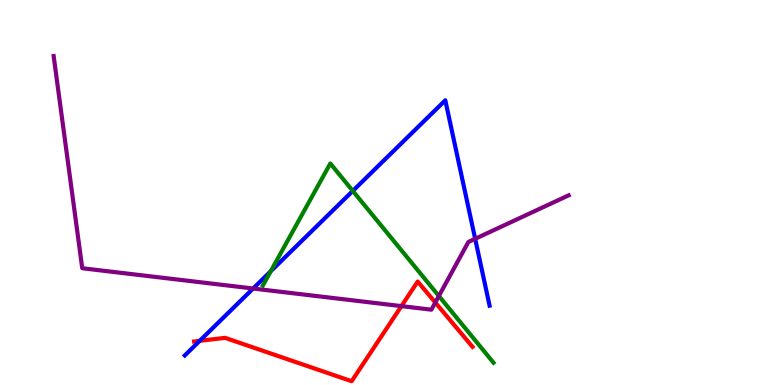[{'lines': ['blue', 'red'], 'intersections': [{'x': 2.58, 'y': 1.15}]}, {'lines': ['green', 'red'], 'intersections': []}, {'lines': ['purple', 'red'], 'intersections': [{'x': 5.18, 'y': 2.05}, {'x': 5.62, 'y': 2.14}]}, {'lines': ['blue', 'green'], 'intersections': [{'x': 3.49, 'y': 2.95}, {'x': 4.55, 'y': 5.04}]}, {'lines': ['blue', 'purple'], 'intersections': [{'x': 3.27, 'y': 2.51}, {'x': 6.13, 'y': 3.8}]}, {'lines': ['green', 'purple'], 'intersections': [{'x': 5.66, 'y': 2.31}]}]